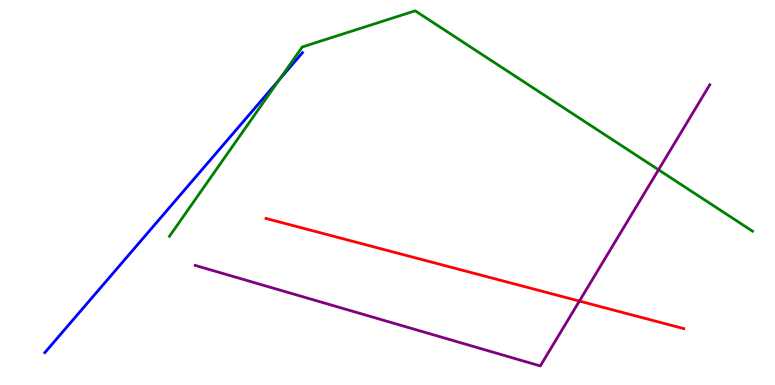[{'lines': ['blue', 'red'], 'intersections': []}, {'lines': ['green', 'red'], 'intersections': []}, {'lines': ['purple', 'red'], 'intersections': [{'x': 7.48, 'y': 2.18}]}, {'lines': ['blue', 'green'], 'intersections': [{'x': 3.61, 'y': 7.93}]}, {'lines': ['blue', 'purple'], 'intersections': []}, {'lines': ['green', 'purple'], 'intersections': [{'x': 8.5, 'y': 5.59}]}]